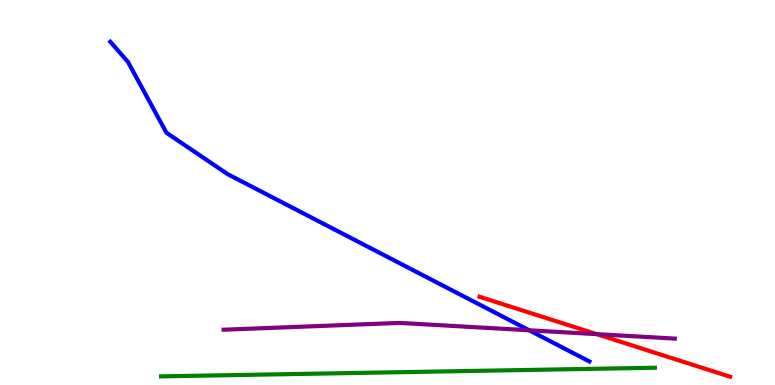[{'lines': ['blue', 'red'], 'intersections': []}, {'lines': ['green', 'red'], 'intersections': []}, {'lines': ['purple', 'red'], 'intersections': [{'x': 7.7, 'y': 1.32}]}, {'lines': ['blue', 'green'], 'intersections': []}, {'lines': ['blue', 'purple'], 'intersections': [{'x': 6.83, 'y': 1.42}]}, {'lines': ['green', 'purple'], 'intersections': []}]